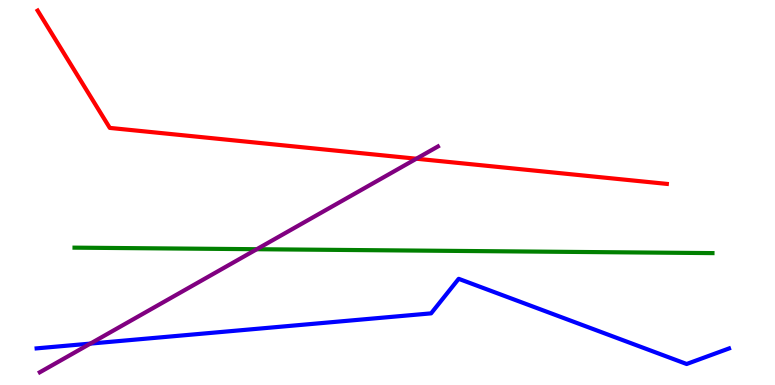[{'lines': ['blue', 'red'], 'intersections': []}, {'lines': ['green', 'red'], 'intersections': []}, {'lines': ['purple', 'red'], 'intersections': [{'x': 5.37, 'y': 5.88}]}, {'lines': ['blue', 'green'], 'intersections': []}, {'lines': ['blue', 'purple'], 'intersections': [{'x': 1.17, 'y': 1.08}]}, {'lines': ['green', 'purple'], 'intersections': [{'x': 3.31, 'y': 3.53}]}]